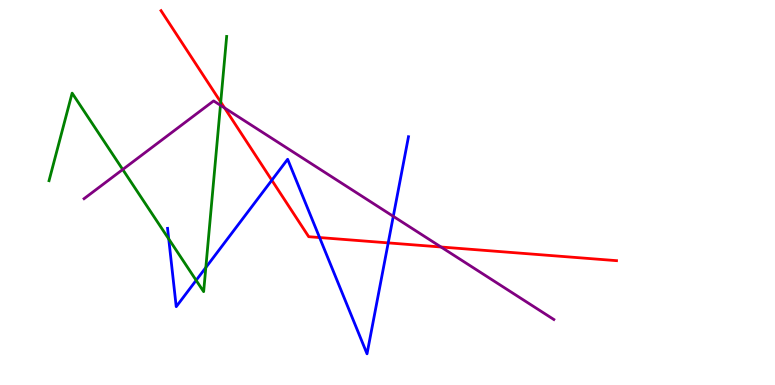[{'lines': ['blue', 'red'], 'intersections': [{'x': 3.51, 'y': 5.32}, {'x': 4.12, 'y': 3.83}, {'x': 5.01, 'y': 3.69}]}, {'lines': ['green', 'red'], 'intersections': [{'x': 2.85, 'y': 7.35}]}, {'lines': ['purple', 'red'], 'intersections': [{'x': 2.9, 'y': 7.2}, {'x': 5.69, 'y': 3.58}]}, {'lines': ['blue', 'green'], 'intersections': [{'x': 2.18, 'y': 3.79}, {'x': 2.53, 'y': 2.72}, {'x': 2.66, 'y': 3.05}]}, {'lines': ['blue', 'purple'], 'intersections': [{'x': 5.07, 'y': 4.38}]}, {'lines': ['green', 'purple'], 'intersections': [{'x': 1.58, 'y': 5.6}, {'x': 2.84, 'y': 7.27}]}]